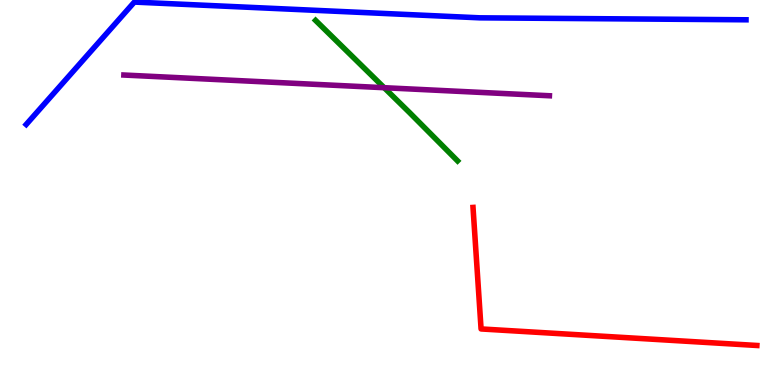[{'lines': ['blue', 'red'], 'intersections': []}, {'lines': ['green', 'red'], 'intersections': []}, {'lines': ['purple', 'red'], 'intersections': []}, {'lines': ['blue', 'green'], 'intersections': []}, {'lines': ['blue', 'purple'], 'intersections': []}, {'lines': ['green', 'purple'], 'intersections': [{'x': 4.96, 'y': 7.72}]}]